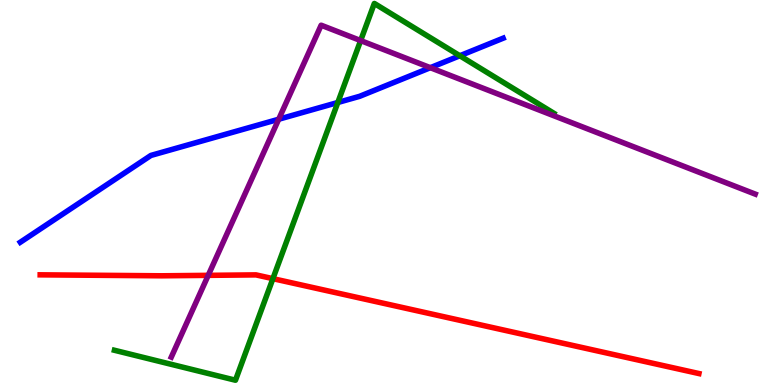[{'lines': ['blue', 'red'], 'intersections': []}, {'lines': ['green', 'red'], 'intersections': [{'x': 3.52, 'y': 2.76}]}, {'lines': ['purple', 'red'], 'intersections': [{'x': 2.69, 'y': 2.85}]}, {'lines': ['blue', 'green'], 'intersections': [{'x': 4.36, 'y': 7.34}, {'x': 5.93, 'y': 8.55}]}, {'lines': ['blue', 'purple'], 'intersections': [{'x': 3.6, 'y': 6.9}, {'x': 5.55, 'y': 8.24}]}, {'lines': ['green', 'purple'], 'intersections': [{'x': 4.65, 'y': 8.95}]}]